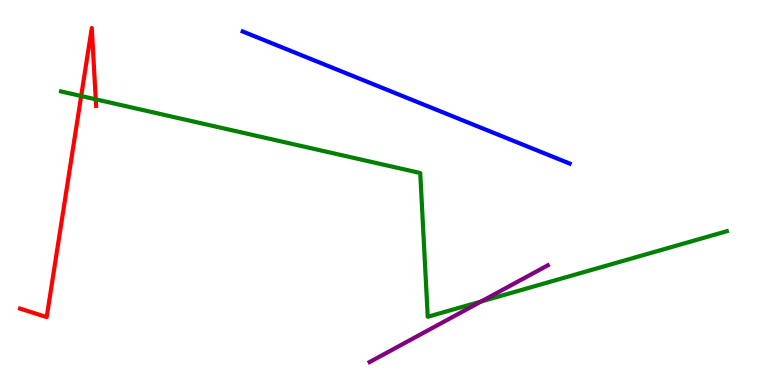[{'lines': ['blue', 'red'], 'intersections': []}, {'lines': ['green', 'red'], 'intersections': [{'x': 1.05, 'y': 7.51}, {'x': 1.24, 'y': 7.42}]}, {'lines': ['purple', 'red'], 'intersections': []}, {'lines': ['blue', 'green'], 'intersections': []}, {'lines': ['blue', 'purple'], 'intersections': []}, {'lines': ['green', 'purple'], 'intersections': [{'x': 6.21, 'y': 2.17}]}]